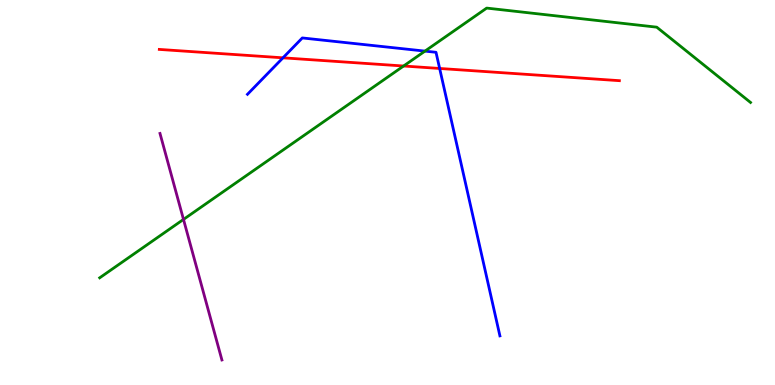[{'lines': ['blue', 'red'], 'intersections': [{'x': 3.65, 'y': 8.5}, {'x': 5.67, 'y': 8.22}]}, {'lines': ['green', 'red'], 'intersections': [{'x': 5.21, 'y': 8.29}]}, {'lines': ['purple', 'red'], 'intersections': []}, {'lines': ['blue', 'green'], 'intersections': [{'x': 5.48, 'y': 8.67}]}, {'lines': ['blue', 'purple'], 'intersections': []}, {'lines': ['green', 'purple'], 'intersections': [{'x': 2.37, 'y': 4.3}]}]